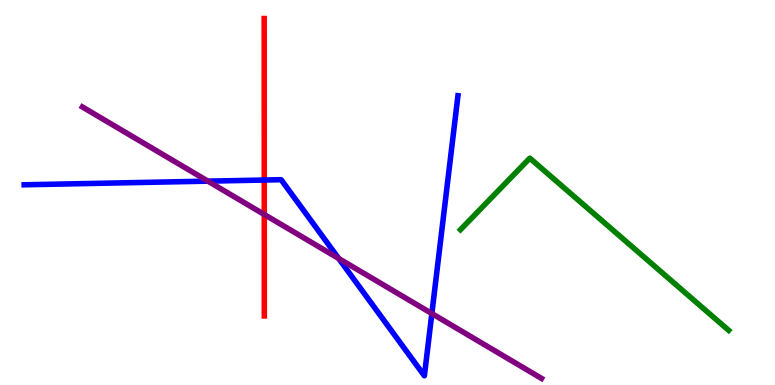[{'lines': ['blue', 'red'], 'intersections': [{'x': 3.41, 'y': 5.32}]}, {'lines': ['green', 'red'], 'intersections': []}, {'lines': ['purple', 'red'], 'intersections': [{'x': 3.41, 'y': 4.43}]}, {'lines': ['blue', 'green'], 'intersections': []}, {'lines': ['blue', 'purple'], 'intersections': [{'x': 2.68, 'y': 5.29}, {'x': 4.37, 'y': 3.29}, {'x': 5.57, 'y': 1.86}]}, {'lines': ['green', 'purple'], 'intersections': []}]